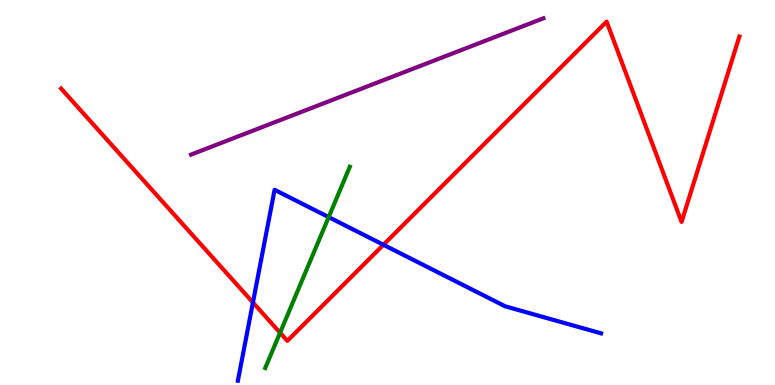[{'lines': ['blue', 'red'], 'intersections': [{'x': 3.26, 'y': 2.14}, {'x': 4.95, 'y': 3.64}]}, {'lines': ['green', 'red'], 'intersections': [{'x': 3.61, 'y': 1.36}]}, {'lines': ['purple', 'red'], 'intersections': []}, {'lines': ['blue', 'green'], 'intersections': [{'x': 4.24, 'y': 4.36}]}, {'lines': ['blue', 'purple'], 'intersections': []}, {'lines': ['green', 'purple'], 'intersections': []}]